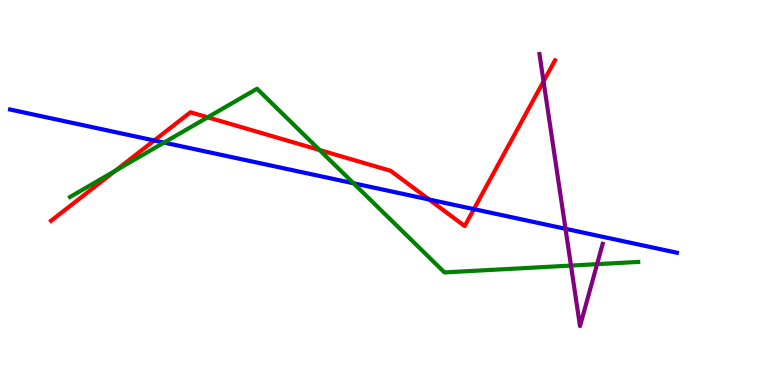[{'lines': ['blue', 'red'], 'intersections': [{'x': 1.99, 'y': 6.35}, {'x': 5.54, 'y': 4.82}, {'x': 6.11, 'y': 4.57}]}, {'lines': ['green', 'red'], 'intersections': [{'x': 1.49, 'y': 5.57}, {'x': 2.68, 'y': 6.95}, {'x': 4.12, 'y': 6.1}]}, {'lines': ['purple', 'red'], 'intersections': [{'x': 7.01, 'y': 7.89}]}, {'lines': ['blue', 'green'], 'intersections': [{'x': 2.12, 'y': 6.3}, {'x': 4.56, 'y': 5.24}]}, {'lines': ['blue', 'purple'], 'intersections': [{'x': 7.3, 'y': 4.06}]}, {'lines': ['green', 'purple'], 'intersections': [{'x': 7.37, 'y': 3.1}, {'x': 7.7, 'y': 3.14}]}]